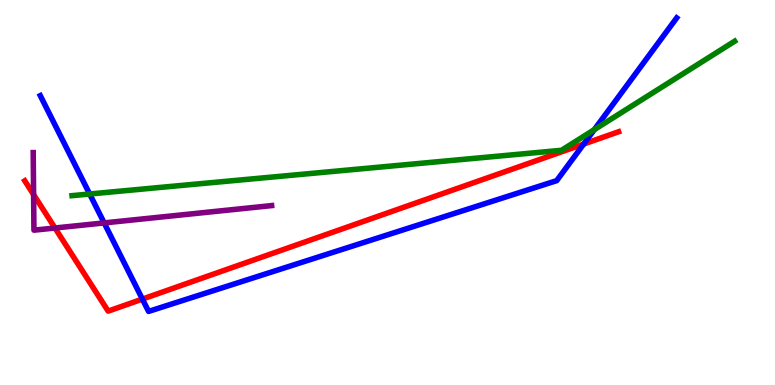[{'lines': ['blue', 'red'], 'intersections': [{'x': 1.84, 'y': 2.23}, {'x': 7.53, 'y': 6.26}]}, {'lines': ['green', 'red'], 'intersections': []}, {'lines': ['purple', 'red'], 'intersections': [{'x': 0.434, 'y': 4.95}, {'x': 0.709, 'y': 4.08}]}, {'lines': ['blue', 'green'], 'intersections': [{'x': 1.16, 'y': 4.96}, {'x': 7.67, 'y': 6.63}]}, {'lines': ['blue', 'purple'], 'intersections': [{'x': 1.34, 'y': 4.21}]}, {'lines': ['green', 'purple'], 'intersections': []}]